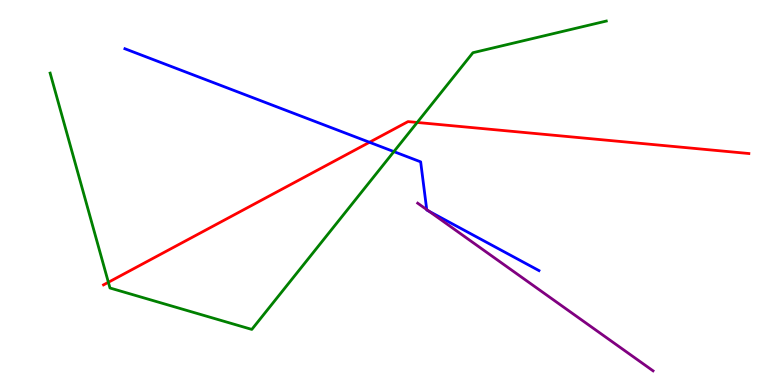[{'lines': ['blue', 'red'], 'intersections': [{'x': 4.77, 'y': 6.3}]}, {'lines': ['green', 'red'], 'intersections': [{'x': 1.4, 'y': 2.67}, {'x': 5.38, 'y': 6.82}]}, {'lines': ['purple', 'red'], 'intersections': []}, {'lines': ['blue', 'green'], 'intersections': [{'x': 5.08, 'y': 6.06}]}, {'lines': ['blue', 'purple'], 'intersections': [{'x': 5.51, 'y': 4.56}, {'x': 5.54, 'y': 4.51}]}, {'lines': ['green', 'purple'], 'intersections': []}]